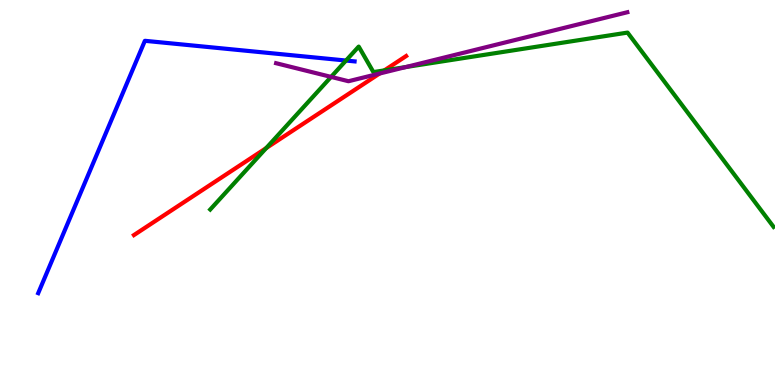[{'lines': ['blue', 'red'], 'intersections': []}, {'lines': ['green', 'red'], 'intersections': [{'x': 3.44, 'y': 6.15}, {'x': 4.96, 'y': 8.17}]}, {'lines': ['purple', 'red'], 'intersections': [{'x': 4.9, 'y': 8.09}]}, {'lines': ['blue', 'green'], 'intersections': [{'x': 4.46, 'y': 8.43}]}, {'lines': ['blue', 'purple'], 'intersections': []}, {'lines': ['green', 'purple'], 'intersections': [{'x': 4.27, 'y': 8.0}, {'x': 5.24, 'y': 8.26}]}]